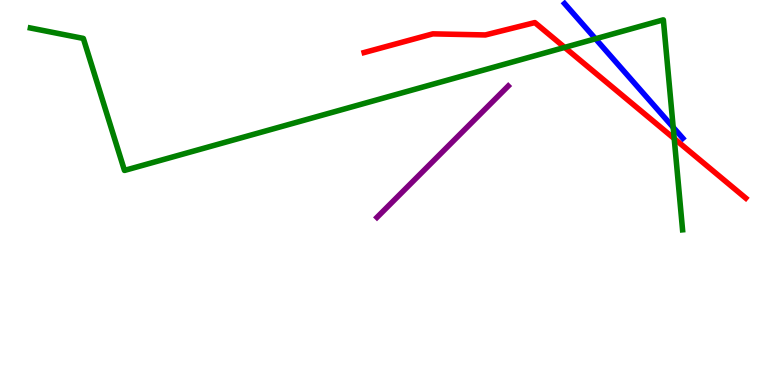[{'lines': ['blue', 'red'], 'intersections': []}, {'lines': ['green', 'red'], 'intersections': [{'x': 7.29, 'y': 8.77}, {'x': 8.7, 'y': 6.4}]}, {'lines': ['purple', 'red'], 'intersections': []}, {'lines': ['blue', 'green'], 'intersections': [{'x': 7.68, 'y': 8.99}, {'x': 8.69, 'y': 6.69}]}, {'lines': ['blue', 'purple'], 'intersections': []}, {'lines': ['green', 'purple'], 'intersections': []}]